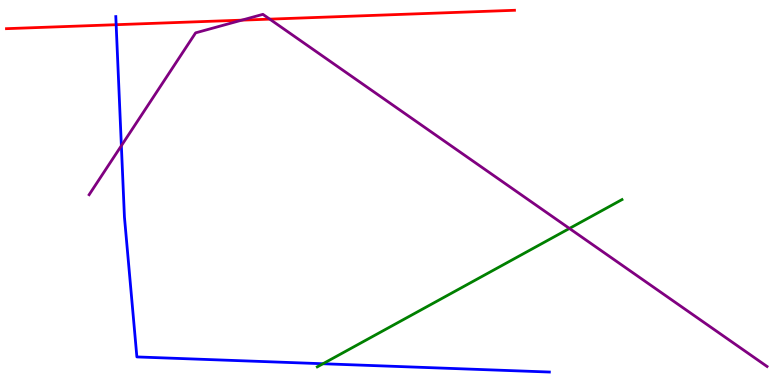[{'lines': ['blue', 'red'], 'intersections': [{'x': 1.5, 'y': 9.36}]}, {'lines': ['green', 'red'], 'intersections': []}, {'lines': ['purple', 'red'], 'intersections': [{'x': 3.12, 'y': 9.48}, {'x': 3.48, 'y': 9.5}]}, {'lines': ['blue', 'green'], 'intersections': [{'x': 4.17, 'y': 0.552}]}, {'lines': ['blue', 'purple'], 'intersections': [{'x': 1.57, 'y': 6.22}]}, {'lines': ['green', 'purple'], 'intersections': [{'x': 7.35, 'y': 4.07}]}]